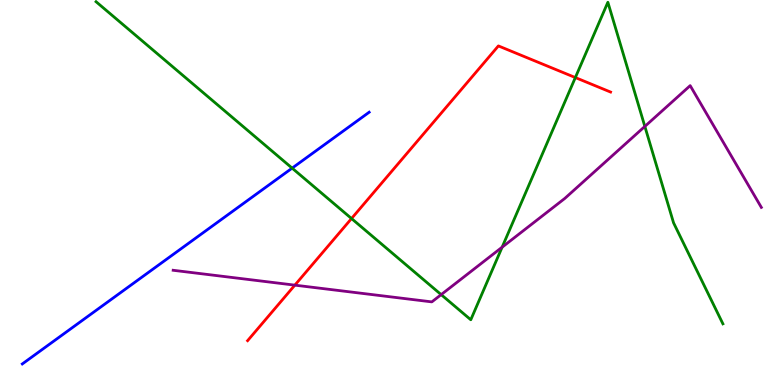[{'lines': ['blue', 'red'], 'intersections': []}, {'lines': ['green', 'red'], 'intersections': [{'x': 4.54, 'y': 4.32}, {'x': 7.42, 'y': 7.99}]}, {'lines': ['purple', 'red'], 'intersections': [{'x': 3.8, 'y': 2.59}]}, {'lines': ['blue', 'green'], 'intersections': [{'x': 3.77, 'y': 5.63}]}, {'lines': ['blue', 'purple'], 'intersections': []}, {'lines': ['green', 'purple'], 'intersections': [{'x': 5.69, 'y': 2.35}, {'x': 6.48, 'y': 3.58}, {'x': 8.32, 'y': 6.72}]}]